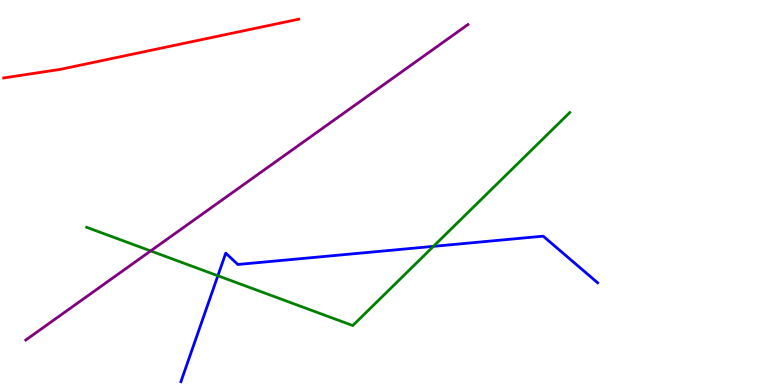[{'lines': ['blue', 'red'], 'intersections': []}, {'lines': ['green', 'red'], 'intersections': []}, {'lines': ['purple', 'red'], 'intersections': []}, {'lines': ['blue', 'green'], 'intersections': [{'x': 2.81, 'y': 2.84}, {'x': 5.59, 'y': 3.6}]}, {'lines': ['blue', 'purple'], 'intersections': []}, {'lines': ['green', 'purple'], 'intersections': [{'x': 1.94, 'y': 3.48}]}]